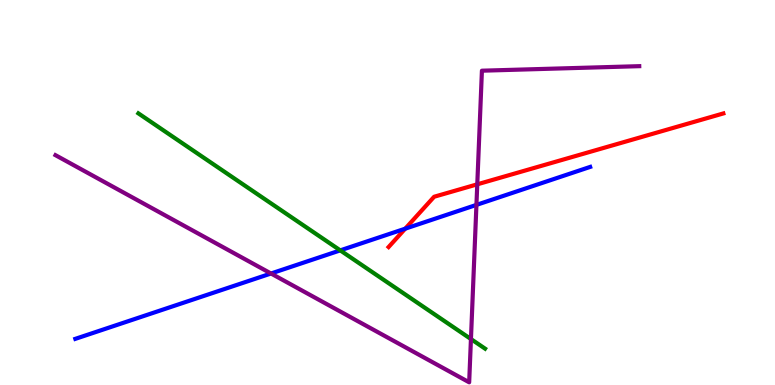[{'lines': ['blue', 'red'], 'intersections': [{'x': 5.23, 'y': 4.06}]}, {'lines': ['green', 'red'], 'intersections': []}, {'lines': ['purple', 'red'], 'intersections': [{'x': 6.16, 'y': 5.21}]}, {'lines': ['blue', 'green'], 'intersections': [{'x': 4.39, 'y': 3.5}]}, {'lines': ['blue', 'purple'], 'intersections': [{'x': 3.5, 'y': 2.9}, {'x': 6.15, 'y': 4.68}]}, {'lines': ['green', 'purple'], 'intersections': [{'x': 6.08, 'y': 1.19}]}]